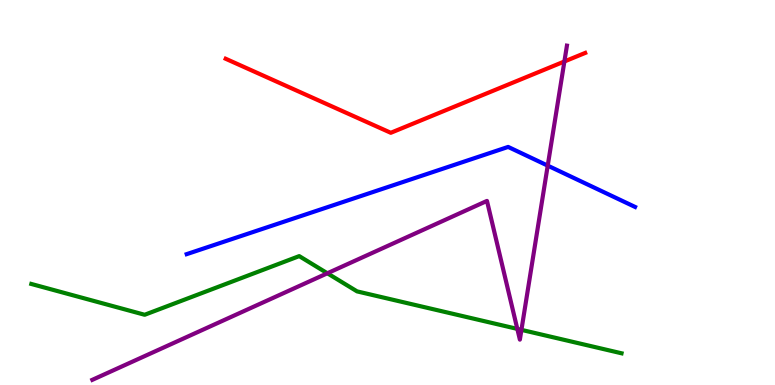[{'lines': ['blue', 'red'], 'intersections': []}, {'lines': ['green', 'red'], 'intersections': []}, {'lines': ['purple', 'red'], 'intersections': [{'x': 7.28, 'y': 8.4}]}, {'lines': ['blue', 'green'], 'intersections': []}, {'lines': ['blue', 'purple'], 'intersections': [{'x': 7.07, 'y': 5.7}]}, {'lines': ['green', 'purple'], 'intersections': [{'x': 4.22, 'y': 2.9}, {'x': 6.68, 'y': 1.46}, {'x': 6.73, 'y': 1.43}]}]